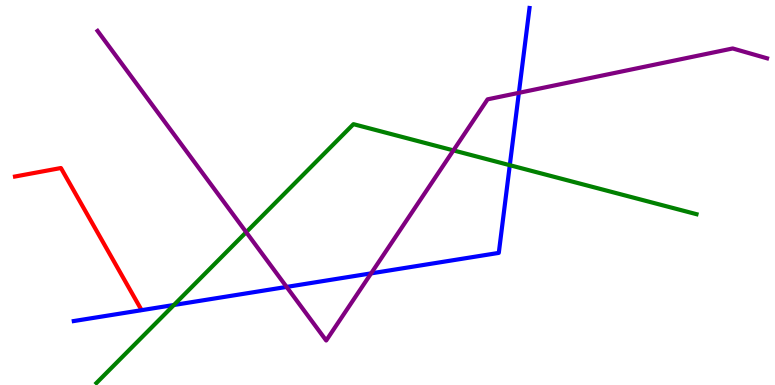[{'lines': ['blue', 'red'], 'intersections': []}, {'lines': ['green', 'red'], 'intersections': []}, {'lines': ['purple', 'red'], 'intersections': []}, {'lines': ['blue', 'green'], 'intersections': [{'x': 2.24, 'y': 2.08}, {'x': 6.58, 'y': 5.71}]}, {'lines': ['blue', 'purple'], 'intersections': [{'x': 3.7, 'y': 2.55}, {'x': 4.79, 'y': 2.9}, {'x': 6.7, 'y': 7.59}]}, {'lines': ['green', 'purple'], 'intersections': [{'x': 3.18, 'y': 3.97}, {'x': 5.85, 'y': 6.09}]}]